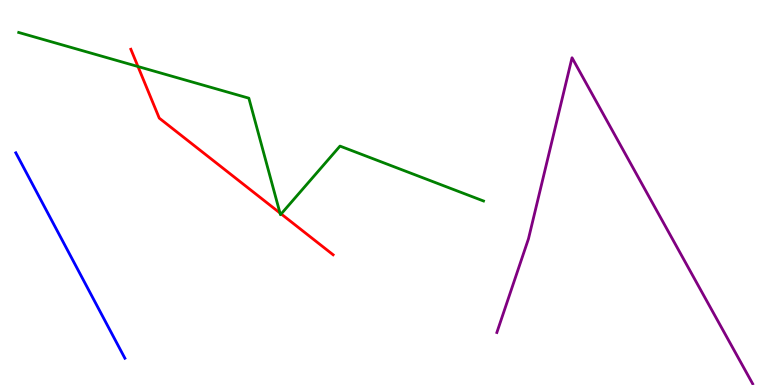[{'lines': ['blue', 'red'], 'intersections': []}, {'lines': ['green', 'red'], 'intersections': [{'x': 1.78, 'y': 8.27}, {'x': 3.61, 'y': 4.47}, {'x': 3.63, 'y': 4.44}]}, {'lines': ['purple', 'red'], 'intersections': []}, {'lines': ['blue', 'green'], 'intersections': []}, {'lines': ['blue', 'purple'], 'intersections': []}, {'lines': ['green', 'purple'], 'intersections': []}]